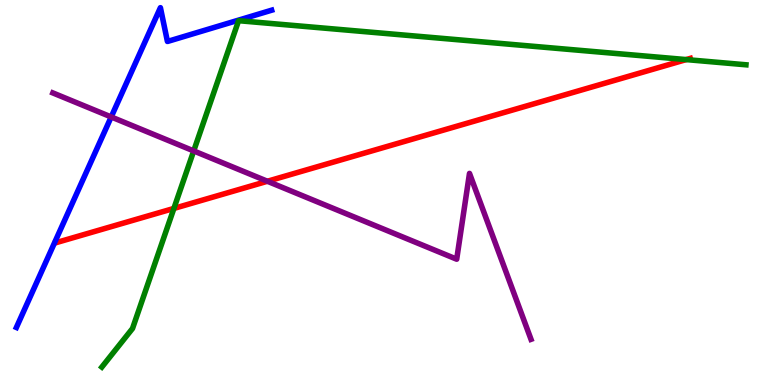[{'lines': ['blue', 'red'], 'intersections': []}, {'lines': ['green', 'red'], 'intersections': [{'x': 2.24, 'y': 4.59}, {'x': 8.85, 'y': 8.45}]}, {'lines': ['purple', 'red'], 'intersections': [{'x': 3.45, 'y': 5.29}]}, {'lines': ['blue', 'green'], 'intersections': []}, {'lines': ['blue', 'purple'], 'intersections': [{'x': 1.43, 'y': 6.96}]}, {'lines': ['green', 'purple'], 'intersections': [{'x': 2.5, 'y': 6.08}]}]